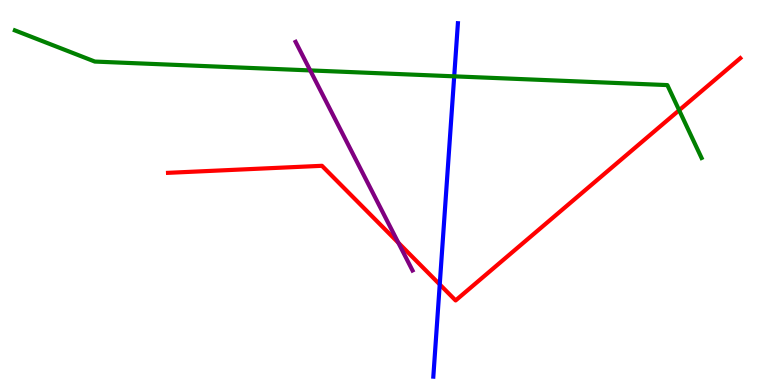[{'lines': ['blue', 'red'], 'intersections': [{'x': 5.67, 'y': 2.61}]}, {'lines': ['green', 'red'], 'intersections': [{'x': 8.76, 'y': 7.14}]}, {'lines': ['purple', 'red'], 'intersections': [{'x': 5.14, 'y': 3.7}]}, {'lines': ['blue', 'green'], 'intersections': [{'x': 5.86, 'y': 8.02}]}, {'lines': ['blue', 'purple'], 'intersections': []}, {'lines': ['green', 'purple'], 'intersections': [{'x': 4.0, 'y': 8.17}]}]